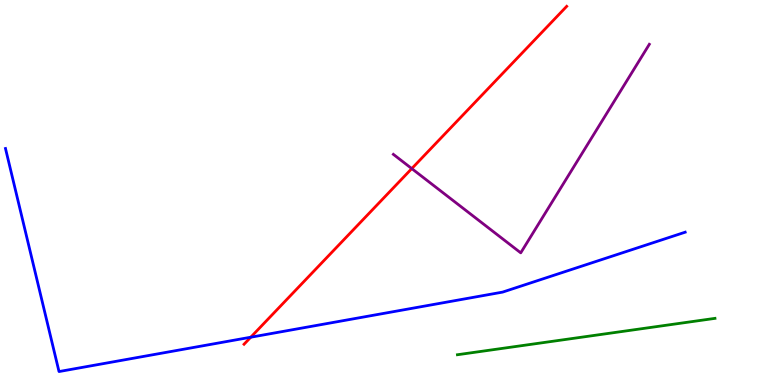[{'lines': ['blue', 'red'], 'intersections': [{'x': 3.24, 'y': 1.24}]}, {'lines': ['green', 'red'], 'intersections': []}, {'lines': ['purple', 'red'], 'intersections': [{'x': 5.31, 'y': 5.62}]}, {'lines': ['blue', 'green'], 'intersections': []}, {'lines': ['blue', 'purple'], 'intersections': []}, {'lines': ['green', 'purple'], 'intersections': []}]